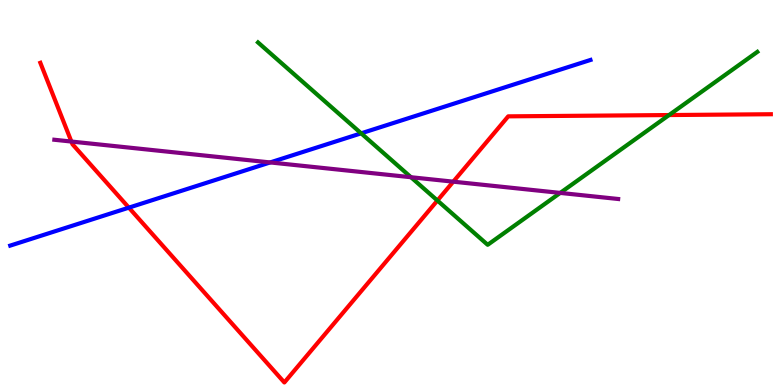[{'lines': ['blue', 'red'], 'intersections': [{'x': 1.66, 'y': 4.61}]}, {'lines': ['green', 'red'], 'intersections': [{'x': 5.64, 'y': 4.79}, {'x': 8.63, 'y': 7.01}]}, {'lines': ['purple', 'red'], 'intersections': [{'x': 0.921, 'y': 6.32}, {'x': 5.85, 'y': 5.28}]}, {'lines': ['blue', 'green'], 'intersections': [{'x': 4.66, 'y': 6.54}]}, {'lines': ['blue', 'purple'], 'intersections': [{'x': 3.49, 'y': 5.78}]}, {'lines': ['green', 'purple'], 'intersections': [{'x': 5.3, 'y': 5.4}, {'x': 7.23, 'y': 4.99}]}]